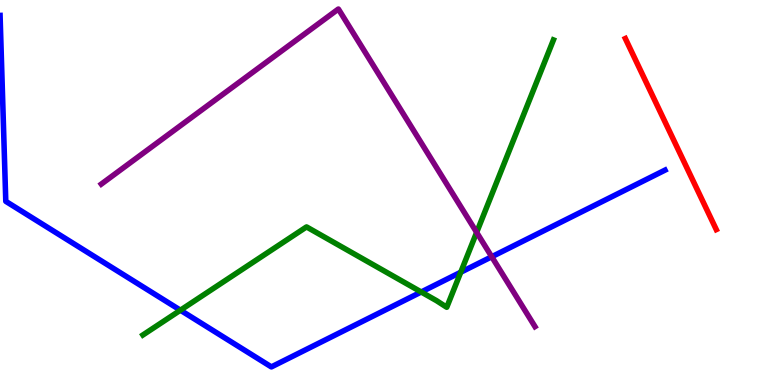[{'lines': ['blue', 'red'], 'intersections': []}, {'lines': ['green', 'red'], 'intersections': []}, {'lines': ['purple', 'red'], 'intersections': []}, {'lines': ['blue', 'green'], 'intersections': [{'x': 2.33, 'y': 1.94}, {'x': 5.44, 'y': 2.42}, {'x': 5.95, 'y': 2.93}]}, {'lines': ['blue', 'purple'], 'intersections': [{'x': 6.34, 'y': 3.33}]}, {'lines': ['green', 'purple'], 'intersections': [{'x': 6.15, 'y': 3.96}]}]